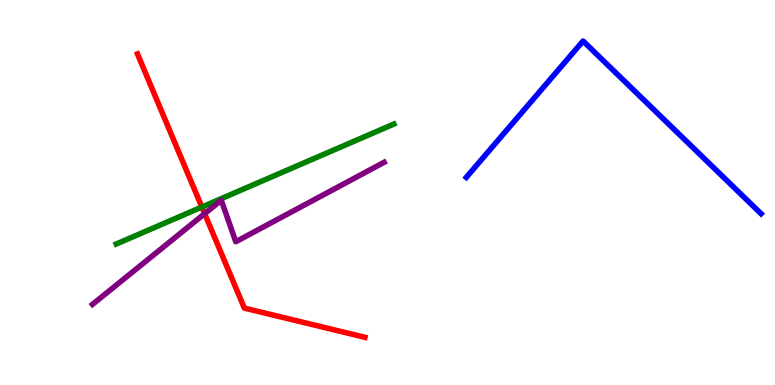[{'lines': ['blue', 'red'], 'intersections': []}, {'lines': ['green', 'red'], 'intersections': [{'x': 2.6, 'y': 4.62}]}, {'lines': ['purple', 'red'], 'intersections': [{'x': 2.64, 'y': 4.45}]}, {'lines': ['blue', 'green'], 'intersections': []}, {'lines': ['blue', 'purple'], 'intersections': []}, {'lines': ['green', 'purple'], 'intersections': []}]